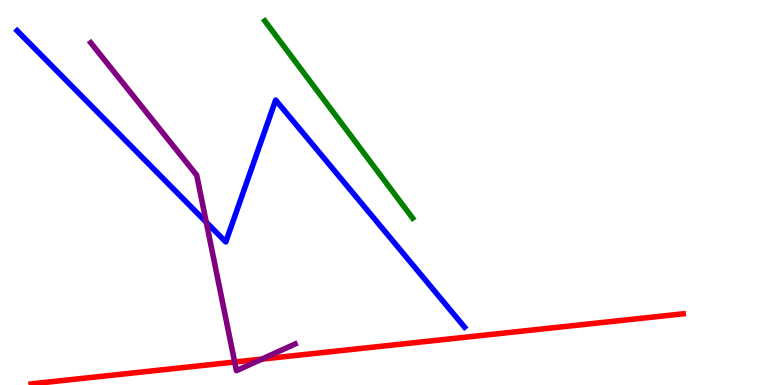[{'lines': ['blue', 'red'], 'intersections': []}, {'lines': ['green', 'red'], 'intersections': []}, {'lines': ['purple', 'red'], 'intersections': [{'x': 3.03, 'y': 0.597}, {'x': 3.38, 'y': 0.672}]}, {'lines': ['blue', 'green'], 'intersections': []}, {'lines': ['blue', 'purple'], 'intersections': [{'x': 2.66, 'y': 4.23}]}, {'lines': ['green', 'purple'], 'intersections': []}]